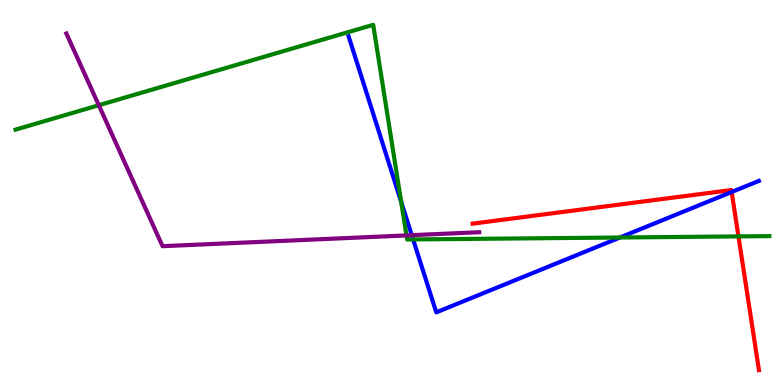[{'lines': ['blue', 'red'], 'intersections': [{'x': 9.44, 'y': 5.01}]}, {'lines': ['green', 'red'], 'intersections': [{'x': 9.53, 'y': 3.86}]}, {'lines': ['purple', 'red'], 'intersections': []}, {'lines': ['blue', 'green'], 'intersections': [{'x': 5.18, 'y': 4.76}, {'x': 5.33, 'y': 3.78}, {'x': 8.0, 'y': 3.83}]}, {'lines': ['blue', 'purple'], 'intersections': [{'x': 5.31, 'y': 3.89}]}, {'lines': ['green', 'purple'], 'intersections': [{'x': 1.27, 'y': 7.27}, {'x': 5.24, 'y': 3.89}]}]